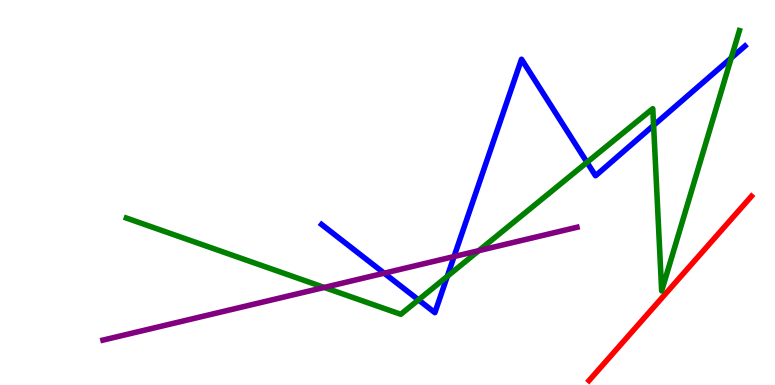[{'lines': ['blue', 'red'], 'intersections': []}, {'lines': ['green', 'red'], 'intersections': []}, {'lines': ['purple', 'red'], 'intersections': []}, {'lines': ['blue', 'green'], 'intersections': [{'x': 5.4, 'y': 2.21}, {'x': 5.77, 'y': 2.82}, {'x': 7.57, 'y': 5.78}, {'x': 8.43, 'y': 6.74}, {'x': 9.44, 'y': 8.49}]}, {'lines': ['blue', 'purple'], 'intersections': [{'x': 4.96, 'y': 2.9}, {'x': 5.86, 'y': 3.34}]}, {'lines': ['green', 'purple'], 'intersections': [{'x': 4.18, 'y': 2.53}, {'x': 6.18, 'y': 3.49}]}]